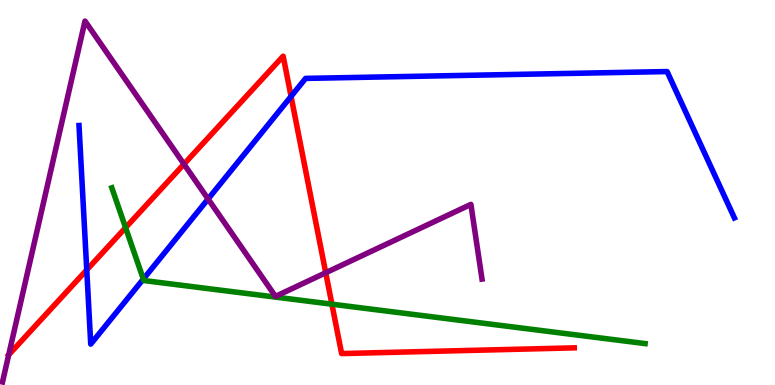[{'lines': ['blue', 'red'], 'intersections': [{'x': 1.12, 'y': 2.99}, {'x': 3.76, 'y': 7.5}]}, {'lines': ['green', 'red'], 'intersections': [{'x': 1.62, 'y': 4.09}, {'x': 4.28, 'y': 2.1}]}, {'lines': ['purple', 'red'], 'intersections': [{'x': 0.112, 'y': 0.784}, {'x': 2.37, 'y': 5.74}, {'x': 4.2, 'y': 2.92}]}, {'lines': ['blue', 'green'], 'intersections': [{'x': 1.85, 'y': 2.75}]}, {'lines': ['blue', 'purple'], 'intersections': [{'x': 2.69, 'y': 4.83}]}, {'lines': ['green', 'purple'], 'intersections': []}]